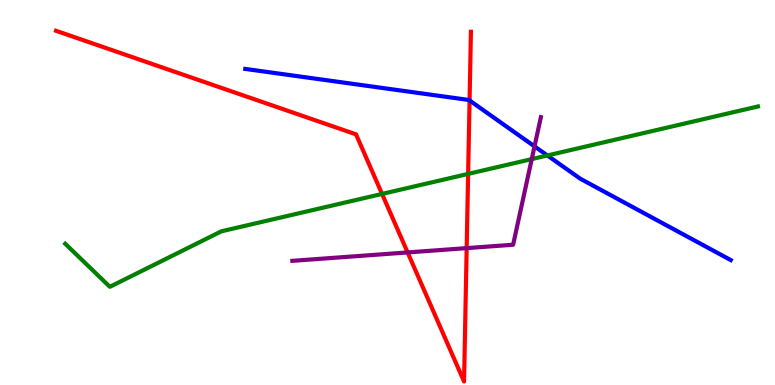[{'lines': ['blue', 'red'], 'intersections': [{'x': 6.06, 'y': 7.39}]}, {'lines': ['green', 'red'], 'intersections': [{'x': 4.93, 'y': 4.96}, {'x': 6.04, 'y': 5.48}]}, {'lines': ['purple', 'red'], 'intersections': [{'x': 5.26, 'y': 3.44}, {'x': 6.02, 'y': 3.56}]}, {'lines': ['blue', 'green'], 'intersections': [{'x': 7.06, 'y': 5.96}]}, {'lines': ['blue', 'purple'], 'intersections': [{'x': 6.9, 'y': 6.2}]}, {'lines': ['green', 'purple'], 'intersections': [{'x': 6.86, 'y': 5.87}]}]